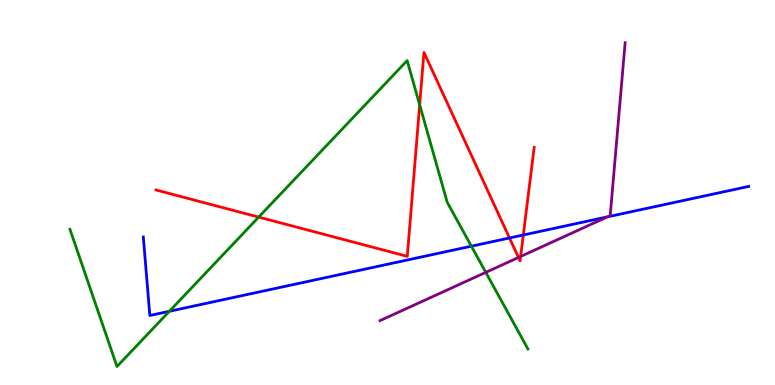[{'lines': ['blue', 'red'], 'intersections': [{'x': 6.57, 'y': 3.82}, {'x': 6.75, 'y': 3.9}]}, {'lines': ['green', 'red'], 'intersections': [{'x': 3.34, 'y': 4.36}, {'x': 5.42, 'y': 7.28}]}, {'lines': ['purple', 'red'], 'intersections': [{'x': 6.69, 'y': 3.31}, {'x': 6.72, 'y': 3.34}]}, {'lines': ['blue', 'green'], 'intersections': [{'x': 2.19, 'y': 1.91}, {'x': 6.08, 'y': 3.61}]}, {'lines': ['blue', 'purple'], 'intersections': [{'x': 7.84, 'y': 4.37}]}, {'lines': ['green', 'purple'], 'intersections': [{'x': 6.27, 'y': 2.93}]}]